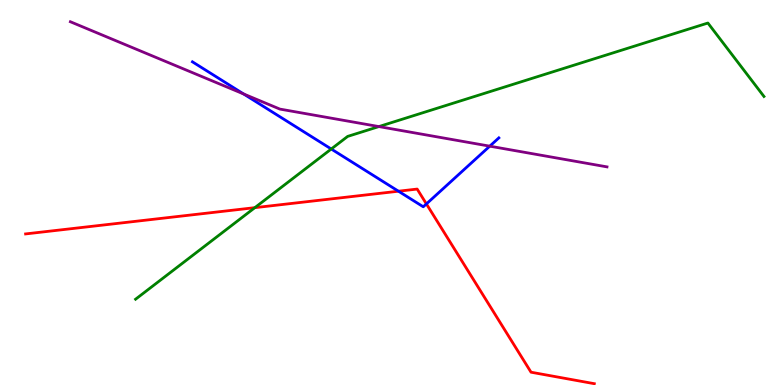[{'lines': ['blue', 'red'], 'intersections': [{'x': 5.14, 'y': 5.03}, {'x': 5.5, 'y': 4.7}]}, {'lines': ['green', 'red'], 'intersections': [{'x': 3.29, 'y': 4.61}]}, {'lines': ['purple', 'red'], 'intersections': []}, {'lines': ['blue', 'green'], 'intersections': [{'x': 4.27, 'y': 6.13}]}, {'lines': ['blue', 'purple'], 'intersections': [{'x': 3.14, 'y': 7.56}, {'x': 6.32, 'y': 6.2}]}, {'lines': ['green', 'purple'], 'intersections': [{'x': 4.89, 'y': 6.71}]}]